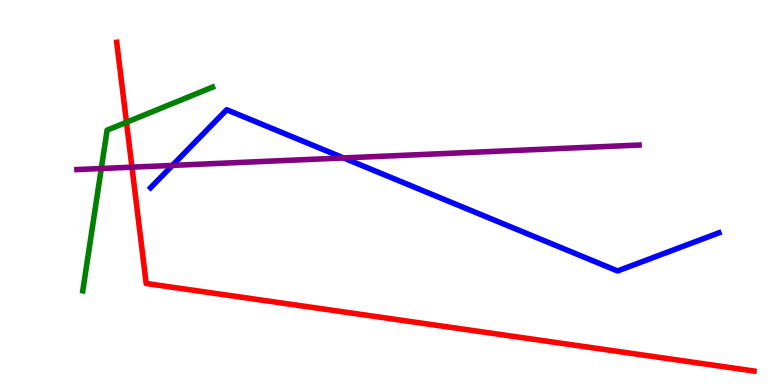[{'lines': ['blue', 'red'], 'intersections': []}, {'lines': ['green', 'red'], 'intersections': [{'x': 1.63, 'y': 6.82}]}, {'lines': ['purple', 'red'], 'intersections': [{'x': 1.7, 'y': 5.66}]}, {'lines': ['blue', 'green'], 'intersections': []}, {'lines': ['blue', 'purple'], 'intersections': [{'x': 2.22, 'y': 5.7}, {'x': 4.43, 'y': 5.9}]}, {'lines': ['green', 'purple'], 'intersections': [{'x': 1.31, 'y': 5.62}]}]